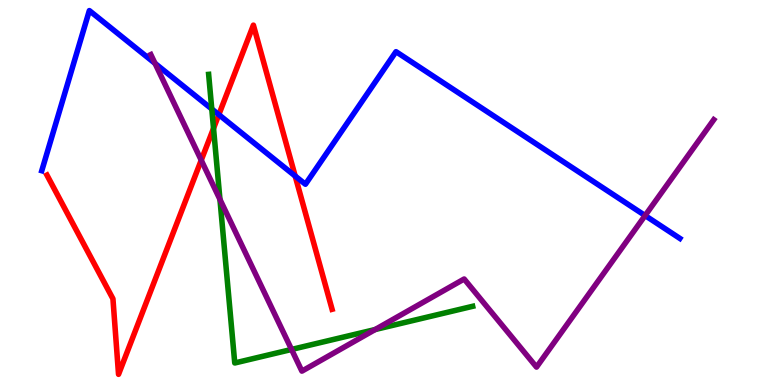[{'lines': ['blue', 'red'], 'intersections': [{'x': 2.82, 'y': 7.02}, {'x': 3.81, 'y': 5.43}]}, {'lines': ['green', 'red'], 'intersections': [{'x': 2.76, 'y': 6.67}]}, {'lines': ['purple', 'red'], 'intersections': [{'x': 2.6, 'y': 5.84}]}, {'lines': ['blue', 'green'], 'intersections': [{'x': 2.73, 'y': 7.17}]}, {'lines': ['blue', 'purple'], 'intersections': [{'x': 2.0, 'y': 8.35}, {'x': 8.32, 'y': 4.4}]}, {'lines': ['green', 'purple'], 'intersections': [{'x': 2.84, 'y': 4.82}, {'x': 3.76, 'y': 0.923}, {'x': 4.84, 'y': 1.44}]}]